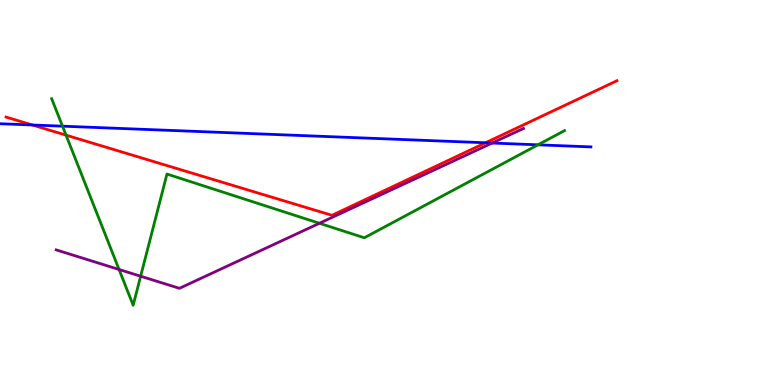[{'lines': ['blue', 'red'], 'intersections': [{'x': 0.417, 'y': 6.75}, {'x': 6.27, 'y': 6.29}]}, {'lines': ['green', 'red'], 'intersections': [{'x': 0.852, 'y': 6.49}]}, {'lines': ['purple', 'red'], 'intersections': []}, {'lines': ['blue', 'green'], 'intersections': [{'x': 0.806, 'y': 6.72}, {'x': 6.94, 'y': 6.24}]}, {'lines': ['blue', 'purple'], 'intersections': [{'x': 6.35, 'y': 6.29}]}, {'lines': ['green', 'purple'], 'intersections': [{'x': 1.54, 'y': 3.0}, {'x': 1.81, 'y': 2.83}, {'x': 4.12, 'y': 4.2}]}]